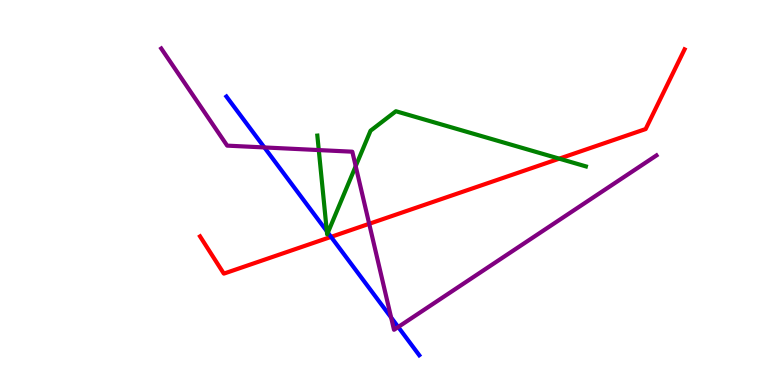[{'lines': ['blue', 'red'], 'intersections': [{'x': 4.27, 'y': 3.85}]}, {'lines': ['green', 'red'], 'intersections': [{'x': 7.22, 'y': 5.88}]}, {'lines': ['purple', 'red'], 'intersections': [{'x': 4.76, 'y': 4.19}]}, {'lines': ['blue', 'green'], 'intersections': [{'x': 4.22, 'y': 3.99}, {'x': 4.23, 'y': 3.96}]}, {'lines': ['blue', 'purple'], 'intersections': [{'x': 3.41, 'y': 6.17}, {'x': 5.05, 'y': 1.75}, {'x': 5.14, 'y': 1.51}]}, {'lines': ['green', 'purple'], 'intersections': [{'x': 4.11, 'y': 6.1}, {'x': 4.59, 'y': 5.68}]}]